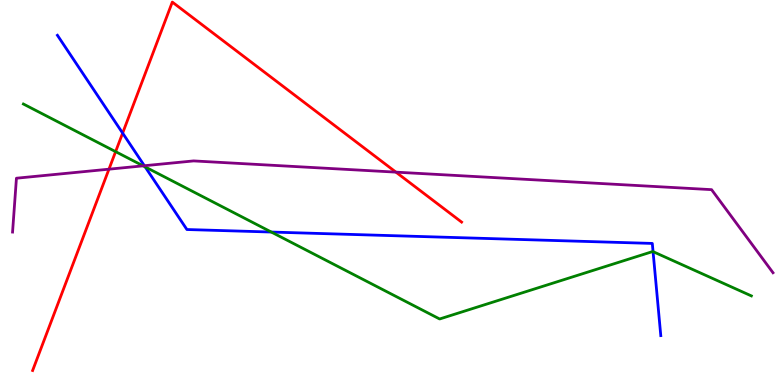[{'lines': ['blue', 'red'], 'intersections': [{'x': 1.58, 'y': 6.54}]}, {'lines': ['green', 'red'], 'intersections': [{'x': 1.49, 'y': 6.06}]}, {'lines': ['purple', 'red'], 'intersections': [{'x': 1.41, 'y': 5.61}, {'x': 5.11, 'y': 5.53}]}, {'lines': ['blue', 'green'], 'intersections': [{'x': 1.87, 'y': 5.66}, {'x': 3.5, 'y': 3.97}, {'x': 8.43, 'y': 3.46}]}, {'lines': ['blue', 'purple'], 'intersections': [{'x': 1.86, 'y': 5.7}]}, {'lines': ['green', 'purple'], 'intersections': [{'x': 1.85, 'y': 5.69}]}]